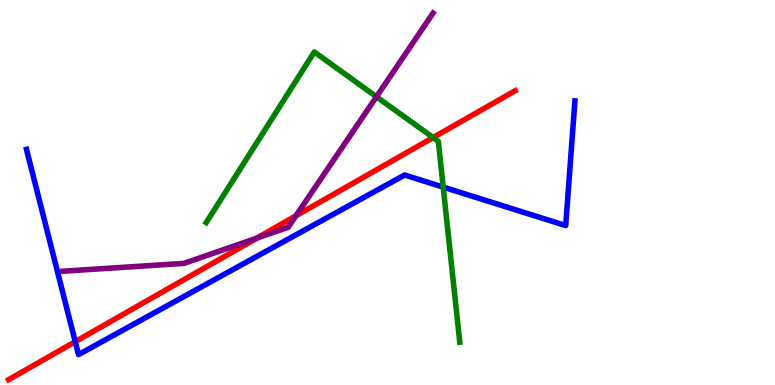[{'lines': ['blue', 'red'], 'intersections': [{'x': 0.971, 'y': 1.12}]}, {'lines': ['green', 'red'], 'intersections': [{'x': 5.59, 'y': 6.43}]}, {'lines': ['purple', 'red'], 'intersections': [{'x': 3.31, 'y': 3.81}, {'x': 3.82, 'y': 4.39}]}, {'lines': ['blue', 'green'], 'intersections': [{'x': 5.72, 'y': 5.14}]}, {'lines': ['blue', 'purple'], 'intersections': []}, {'lines': ['green', 'purple'], 'intersections': [{'x': 4.86, 'y': 7.49}]}]